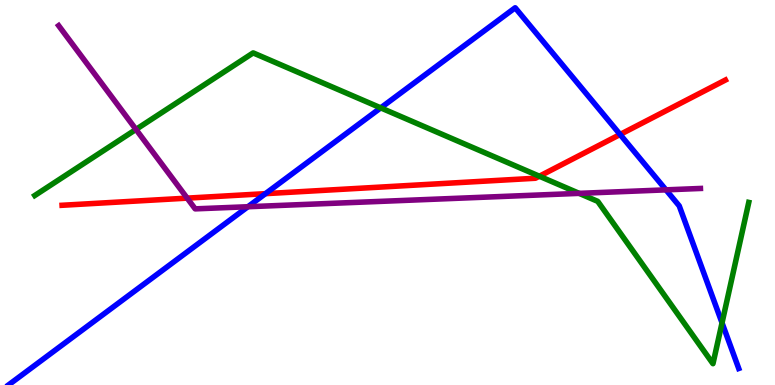[{'lines': ['blue', 'red'], 'intersections': [{'x': 3.43, 'y': 4.97}, {'x': 8.0, 'y': 6.51}]}, {'lines': ['green', 'red'], 'intersections': [{'x': 6.96, 'y': 5.42}]}, {'lines': ['purple', 'red'], 'intersections': [{'x': 2.42, 'y': 4.85}]}, {'lines': ['blue', 'green'], 'intersections': [{'x': 4.91, 'y': 7.2}, {'x': 9.32, 'y': 1.61}]}, {'lines': ['blue', 'purple'], 'intersections': [{'x': 3.2, 'y': 4.63}, {'x': 8.59, 'y': 5.07}]}, {'lines': ['green', 'purple'], 'intersections': [{'x': 1.75, 'y': 6.64}, {'x': 7.47, 'y': 4.98}]}]